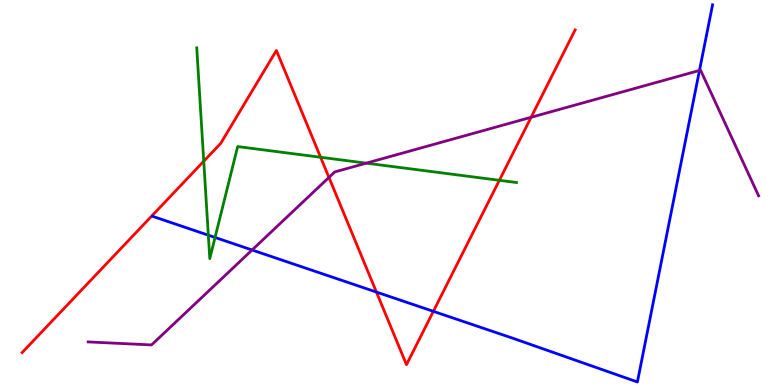[{'lines': ['blue', 'red'], 'intersections': [{'x': 4.86, 'y': 2.41}, {'x': 5.59, 'y': 1.91}]}, {'lines': ['green', 'red'], 'intersections': [{'x': 2.63, 'y': 5.81}, {'x': 4.14, 'y': 5.92}, {'x': 6.44, 'y': 5.32}]}, {'lines': ['purple', 'red'], 'intersections': [{'x': 4.24, 'y': 5.39}, {'x': 6.85, 'y': 6.95}]}, {'lines': ['blue', 'green'], 'intersections': [{'x': 2.69, 'y': 3.89}, {'x': 2.77, 'y': 3.83}]}, {'lines': ['blue', 'purple'], 'intersections': [{'x': 3.25, 'y': 3.51}, {'x': 9.03, 'y': 8.17}]}, {'lines': ['green', 'purple'], 'intersections': [{'x': 4.73, 'y': 5.76}]}]